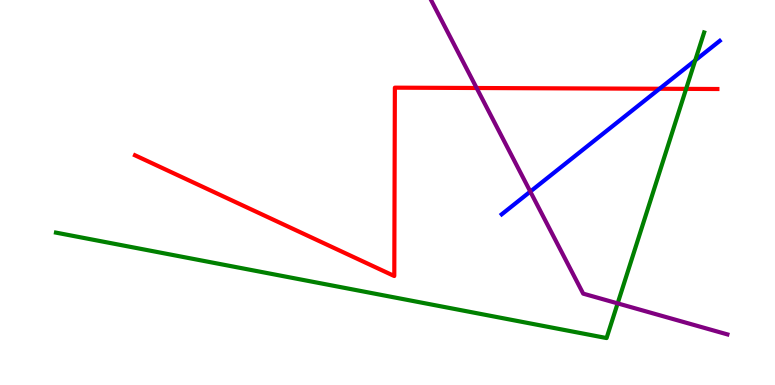[{'lines': ['blue', 'red'], 'intersections': [{'x': 8.51, 'y': 7.69}]}, {'lines': ['green', 'red'], 'intersections': [{'x': 8.85, 'y': 7.69}]}, {'lines': ['purple', 'red'], 'intersections': [{'x': 6.15, 'y': 7.71}]}, {'lines': ['blue', 'green'], 'intersections': [{'x': 8.97, 'y': 8.43}]}, {'lines': ['blue', 'purple'], 'intersections': [{'x': 6.84, 'y': 5.02}]}, {'lines': ['green', 'purple'], 'intersections': [{'x': 7.97, 'y': 2.12}]}]